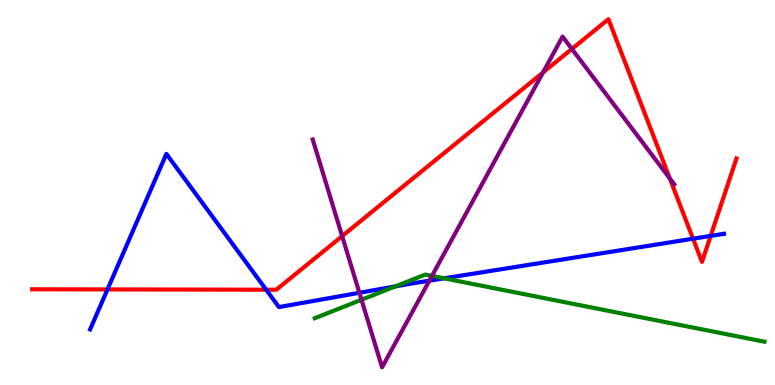[{'lines': ['blue', 'red'], 'intersections': [{'x': 1.39, 'y': 2.48}, {'x': 3.43, 'y': 2.48}, {'x': 8.94, 'y': 3.8}, {'x': 9.17, 'y': 3.87}]}, {'lines': ['green', 'red'], 'intersections': []}, {'lines': ['purple', 'red'], 'intersections': [{'x': 4.41, 'y': 3.87}, {'x': 7.01, 'y': 8.12}, {'x': 7.38, 'y': 8.73}, {'x': 8.64, 'y': 5.36}]}, {'lines': ['blue', 'green'], 'intersections': [{'x': 5.1, 'y': 2.56}, {'x': 5.73, 'y': 2.77}]}, {'lines': ['blue', 'purple'], 'intersections': [{'x': 4.64, 'y': 2.4}, {'x': 5.54, 'y': 2.71}]}, {'lines': ['green', 'purple'], 'intersections': [{'x': 4.66, 'y': 2.21}, {'x': 5.57, 'y': 2.83}]}]